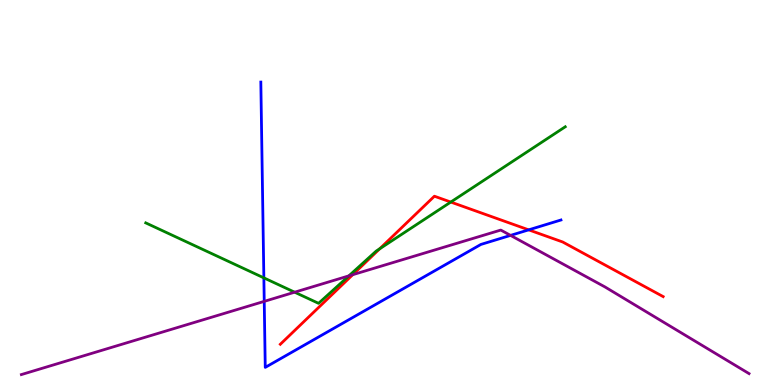[{'lines': ['blue', 'red'], 'intersections': [{'x': 6.82, 'y': 4.03}]}, {'lines': ['green', 'red'], 'intersections': [{'x': 4.9, 'y': 3.54}, {'x': 5.82, 'y': 4.75}]}, {'lines': ['purple', 'red'], 'intersections': [{'x': 4.55, 'y': 2.87}]}, {'lines': ['blue', 'green'], 'intersections': [{'x': 3.4, 'y': 2.78}]}, {'lines': ['blue', 'purple'], 'intersections': [{'x': 3.41, 'y': 2.17}, {'x': 6.59, 'y': 3.89}]}, {'lines': ['green', 'purple'], 'intersections': [{'x': 3.8, 'y': 2.41}, {'x': 4.5, 'y': 2.83}]}]